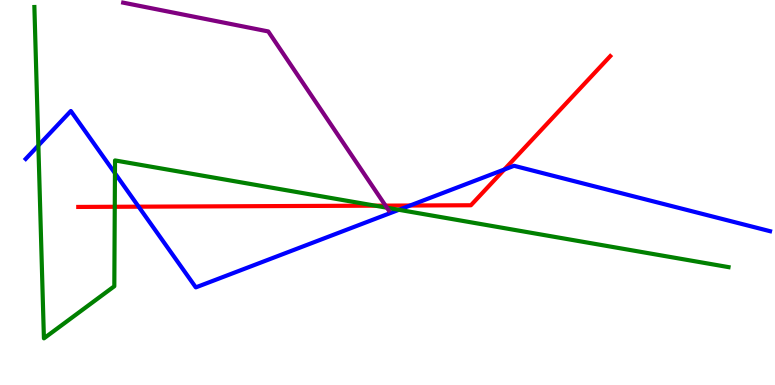[{'lines': ['blue', 'red'], 'intersections': [{'x': 1.79, 'y': 4.63}, {'x': 5.29, 'y': 4.66}, {'x': 6.51, 'y': 5.6}]}, {'lines': ['green', 'red'], 'intersections': [{'x': 1.48, 'y': 4.63}, {'x': 4.84, 'y': 4.66}]}, {'lines': ['purple', 'red'], 'intersections': [{'x': 4.97, 'y': 4.66}]}, {'lines': ['blue', 'green'], 'intersections': [{'x': 0.495, 'y': 6.22}, {'x': 1.48, 'y': 5.5}, {'x': 5.15, 'y': 4.55}]}, {'lines': ['blue', 'purple'], 'intersections': []}, {'lines': ['green', 'purple'], 'intersections': [{'x': 4.99, 'y': 4.6}]}]